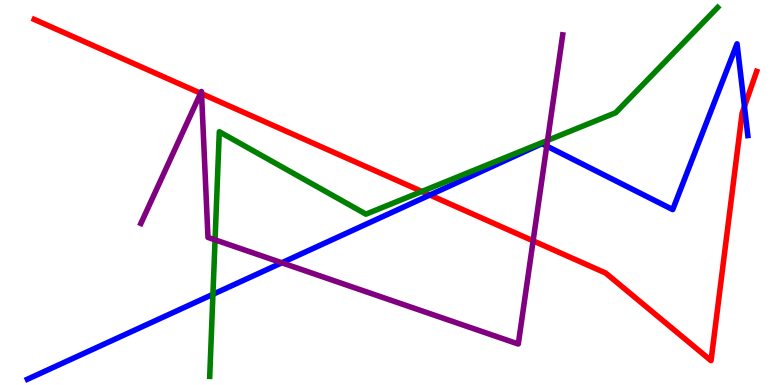[{'lines': ['blue', 'red'], 'intersections': [{'x': 5.55, 'y': 4.93}, {'x': 9.61, 'y': 7.23}]}, {'lines': ['green', 'red'], 'intersections': [{'x': 5.44, 'y': 5.03}]}, {'lines': ['purple', 'red'], 'intersections': [{'x': 2.59, 'y': 7.58}, {'x': 2.6, 'y': 7.57}, {'x': 6.88, 'y': 3.74}]}, {'lines': ['blue', 'green'], 'intersections': [{'x': 2.75, 'y': 2.36}]}, {'lines': ['blue', 'purple'], 'intersections': [{'x': 3.64, 'y': 3.17}, {'x': 7.05, 'y': 6.21}]}, {'lines': ['green', 'purple'], 'intersections': [{'x': 2.78, 'y': 3.77}, {'x': 7.07, 'y': 6.35}]}]